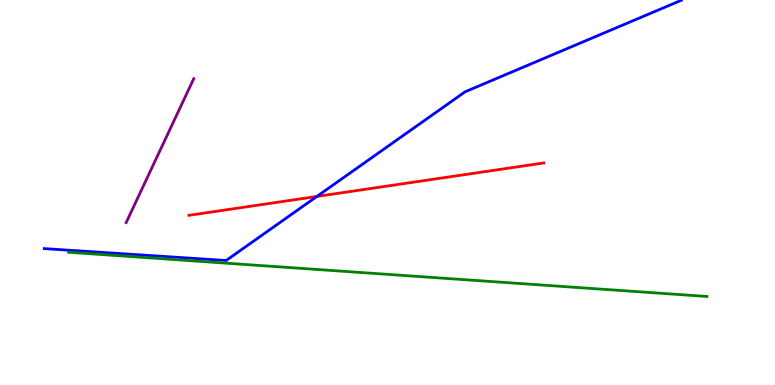[{'lines': ['blue', 'red'], 'intersections': [{'x': 4.09, 'y': 4.9}]}, {'lines': ['green', 'red'], 'intersections': []}, {'lines': ['purple', 'red'], 'intersections': []}, {'lines': ['blue', 'green'], 'intersections': []}, {'lines': ['blue', 'purple'], 'intersections': []}, {'lines': ['green', 'purple'], 'intersections': []}]